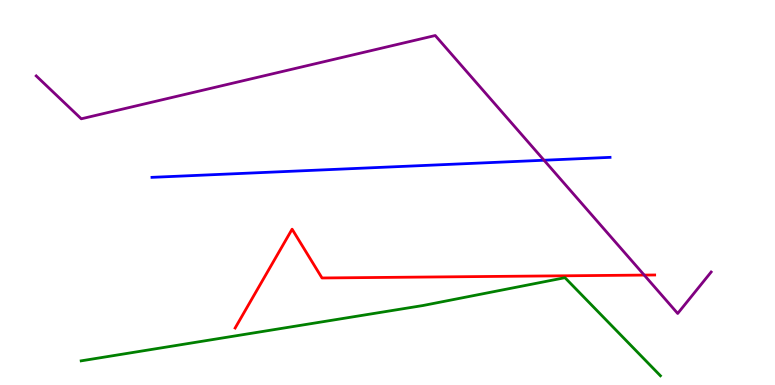[{'lines': ['blue', 'red'], 'intersections': []}, {'lines': ['green', 'red'], 'intersections': []}, {'lines': ['purple', 'red'], 'intersections': [{'x': 8.31, 'y': 2.86}]}, {'lines': ['blue', 'green'], 'intersections': []}, {'lines': ['blue', 'purple'], 'intersections': [{'x': 7.02, 'y': 5.84}]}, {'lines': ['green', 'purple'], 'intersections': []}]